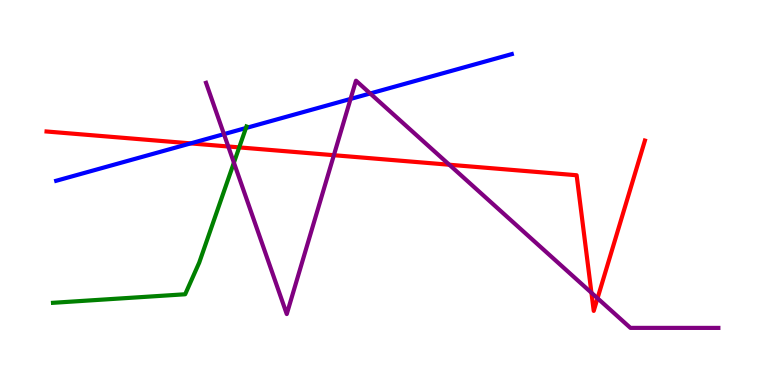[{'lines': ['blue', 'red'], 'intersections': [{'x': 2.46, 'y': 6.28}]}, {'lines': ['green', 'red'], 'intersections': [{'x': 3.09, 'y': 6.17}]}, {'lines': ['purple', 'red'], 'intersections': [{'x': 2.95, 'y': 6.2}, {'x': 4.31, 'y': 5.97}, {'x': 5.8, 'y': 5.72}, {'x': 7.63, 'y': 2.4}, {'x': 7.71, 'y': 2.25}]}, {'lines': ['blue', 'green'], 'intersections': [{'x': 3.17, 'y': 6.67}]}, {'lines': ['blue', 'purple'], 'intersections': [{'x': 2.89, 'y': 6.52}, {'x': 4.52, 'y': 7.43}, {'x': 4.78, 'y': 7.57}]}, {'lines': ['green', 'purple'], 'intersections': [{'x': 3.02, 'y': 5.77}]}]